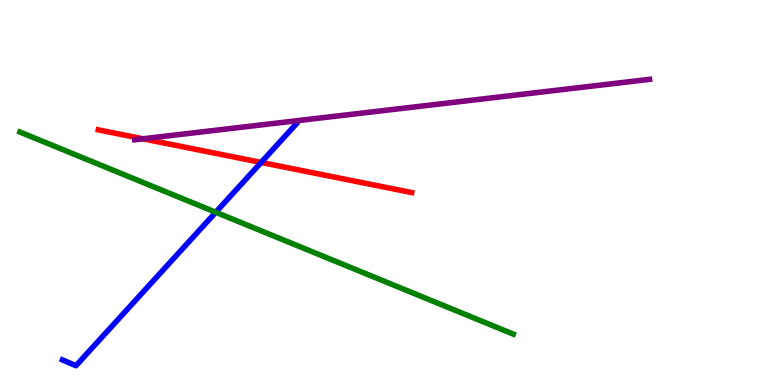[{'lines': ['blue', 'red'], 'intersections': [{'x': 3.37, 'y': 5.78}]}, {'lines': ['green', 'red'], 'intersections': []}, {'lines': ['purple', 'red'], 'intersections': [{'x': 1.84, 'y': 6.39}]}, {'lines': ['blue', 'green'], 'intersections': [{'x': 2.78, 'y': 4.49}]}, {'lines': ['blue', 'purple'], 'intersections': []}, {'lines': ['green', 'purple'], 'intersections': []}]